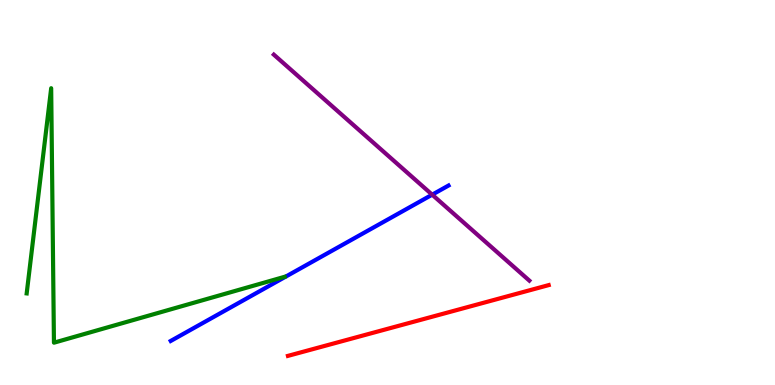[{'lines': ['blue', 'red'], 'intersections': []}, {'lines': ['green', 'red'], 'intersections': []}, {'lines': ['purple', 'red'], 'intersections': []}, {'lines': ['blue', 'green'], 'intersections': []}, {'lines': ['blue', 'purple'], 'intersections': [{'x': 5.58, 'y': 4.94}]}, {'lines': ['green', 'purple'], 'intersections': []}]